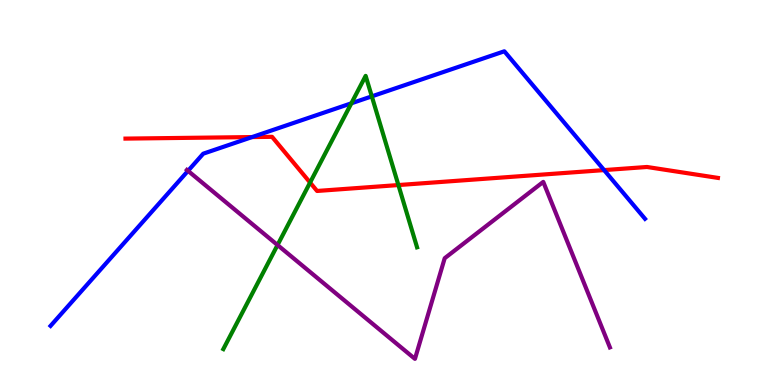[{'lines': ['blue', 'red'], 'intersections': [{'x': 3.25, 'y': 6.44}, {'x': 7.79, 'y': 5.58}]}, {'lines': ['green', 'red'], 'intersections': [{'x': 4.0, 'y': 5.26}, {'x': 5.14, 'y': 5.19}]}, {'lines': ['purple', 'red'], 'intersections': []}, {'lines': ['blue', 'green'], 'intersections': [{'x': 4.53, 'y': 7.32}, {'x': 4.8, 'y': 7.5}]}, {'lines': ['blue', 'purple'], 'intersections': [{'x': 2.43, 'y': 5.56}]}, {'lines': ['green', 'purple'], 'intersections': [{'x': 3.58, 'y': 3.64}]}]